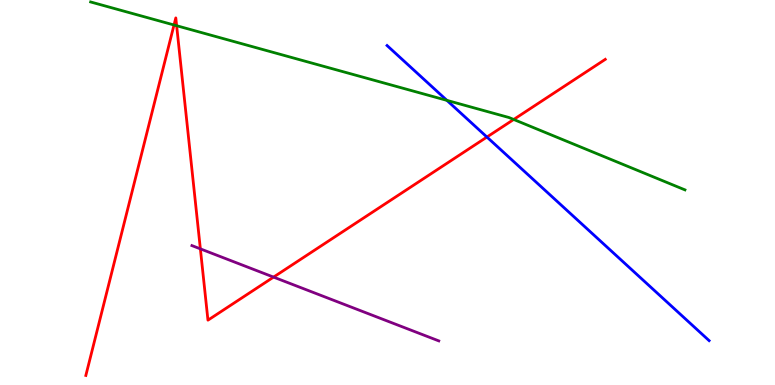[{'lines': ['blue', 'red'], 'intersections': [{'x': 6.28, 'y': 6.44}]}, {'lines': ['green', 'red'], 'intersections': [{'x': 2.25, 'y': 9.35}, {'x': 2.28, 'y': 9.33}, {'x': 6.63, 'y': 6.9}]}, {'lines': ['purple', 'red'], 'intersections': [{'x': 2.59, 'y': 3.54}, {'x': 3.53, 'y': 2.8}]}, {'lines': ['blue', 'green'], 'intersections': [{'x': 5.77, 'y': 7.39}]}, {'lines': ['blue', 'purple'], 'intersections': []}, {'lines': ['green', 'purple'], 'intersections': []}]